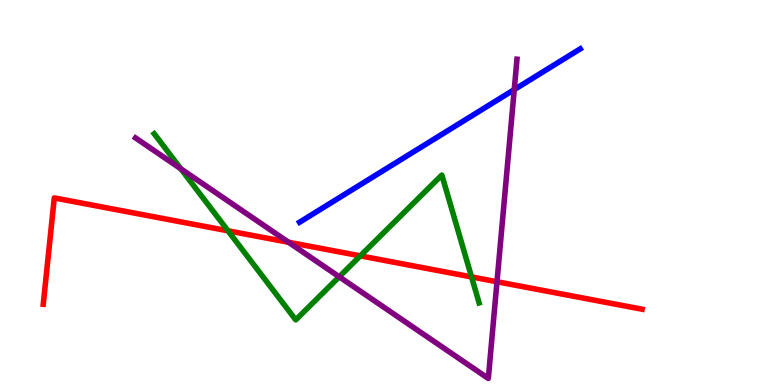[{'lines': ['blue', 'red'], 'intersections': []}, {'lines': ['green', 'red'], 'intersections': [{'x': 2.94, 'y': 4.0}, {'x': 4.65, 'y': 3.35}, {'x': 6.08, 'y': 2.81}]}, {'lines': ['purple', 'red'], 'intersections': [{'x': 3.72, 'y': 3.71}, {'x': 6.41, 'y': 2.68}]}, {'lines': ['blue', 'green'], 'intersections': []}, {'lines': ['blue', 'purple'], 'intersections': [{'x': 6.64, 'y': 7.67}]}, {'lines': ['green', 'purple'], 'intersections': [{'x': 2.33, 'y': 5.61}, {'x': 4.38, 'y': 2.81}]}]